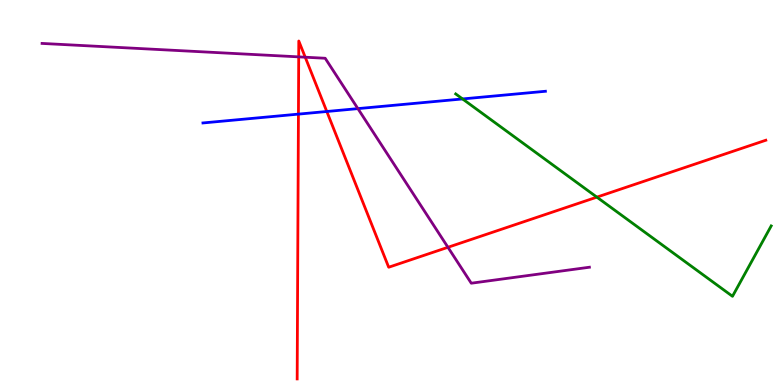[{'lines': ['blue', 'red'], 'intersections': [{'x': 3.85, 'y': 7.04}, {'x': 4.22, 'y': 7.1}]}, {'lines': ['green', 'red'], 'intersections': [{'x': 7.7, 'y': 4.88}]}, {'lines': ['purple', 'red'], 'intersections': [{'x': 3.85, 'y': 8.52}, {'x': 3.94, 'y': 8.51}, {'x': 5.78, 'y': 3.58}]}, {'lines': ['blue', 'green'], 'intersections': [{'x': 5.97, 'y': 7.43}]}, {'lines': ['blue', 'purple'], 'intersections': [{'x': 4.62, 'y': 7.18}]}, {'lines': ['green', 'purple'], 'intersections': []}]